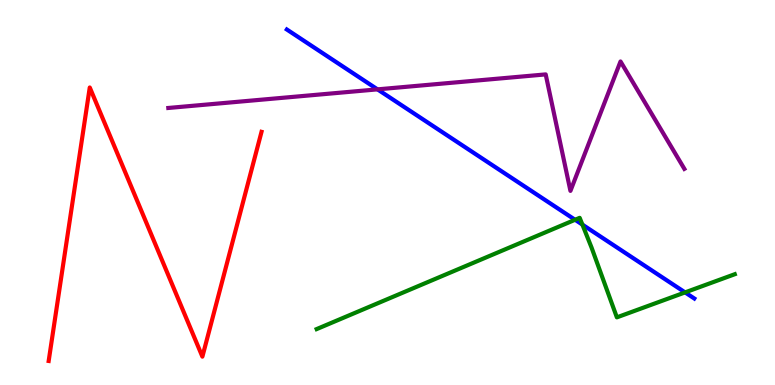[{'lines': ['blue', 'red'], 'intersections': []}, {'lines': ['green', 'red'], 'intersections': []}, {'lines': ['purple', 'red'], 'intersections': []}, {'lines': ['blue', 'green'], 'intersections': [{'x': 7.42, 'y': 4.29}, {'x': 7.51, 'y': 4.17}, {'x': 8.84, 'y': 2.41}]}, {'lines': ['blue', 'purple'], 'intersections': [{'x': 4.87, 'y': 7.68}]}, {'lines': ['green', 'purple'], 'intersections': []}]